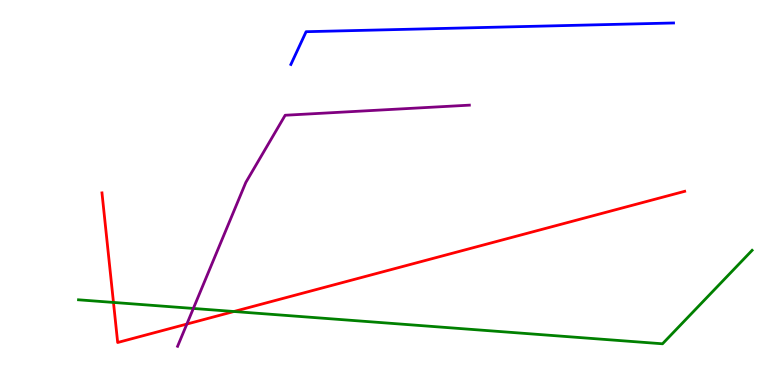[{'lines': ['blue', 'red'], 'intersections': []}, {'lines': ['green', 'red'], 'intersections': [{'x': 1.46, 'y': 2.14}, {'x': 3.02, 'y': 1.91}]}, {'lines': ['purple', 'red'], 'intersections': [{'x': 2.41, 'y': 1.58}]}, {'lines': ['blue', 'green'], 'intersections': []}, {'lines': ['blue', 'purple'], 'intersections': []}, {'lines': ['green', 'purple'], 'intersections': [{'x': 2.49, 'y': 1.99}]}]